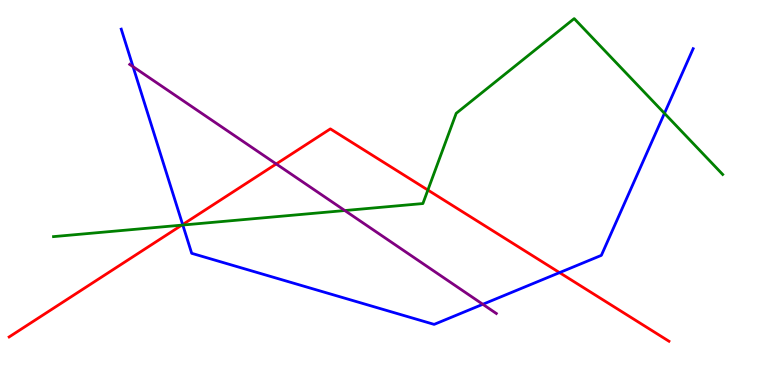[{'lines': ['blue', 'red'], 'intersections': [{'x': 2.36, 'y': 4.17}, {'x': 7.22, 'y': 2.92}]}, {'lines': ['green', 'red'], 'intersections': [{'x': 2.35, 'y': 4.15}, {'x': 5.52, 'y': 5.06}]}, {'lines': ['purple', 'red'], 'intersections': [{'x': 3.56, 'y': 5.74}]}, {'lines': ['blue', 'green'], 'intersections': [{'x': 2.36, 'y': 4.15}, {'x': 8.57, 'y': 7.06}]}, {'lines': ['blue', 'purple'], 'intersections': [{'x': 1.72, 'y': 8.27}, {'x': 6.23, 'y': 2.1}]}, {'lines': ['green', 'purple'], 'intersections': [{'x': 4.45, 'y': 4.53}]}]